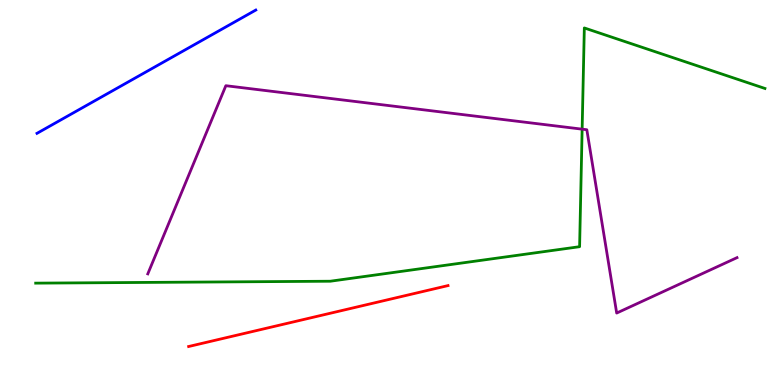[{'lines': ['blue', 'red'], 'intersections': []}, {'lines': ['green', 'red'], 'intersections': []}, {'lines': ['purple', 'red'], 'intersections': []}, {'lines': ['blue', 'green'], 'intersections': []}, {'lines': ['blue', 'purple'], 'intersections': []}, {'lines': ['green', 'purple'], 'intersections': [{'x': 7.51, 'y': 6.65}]}]